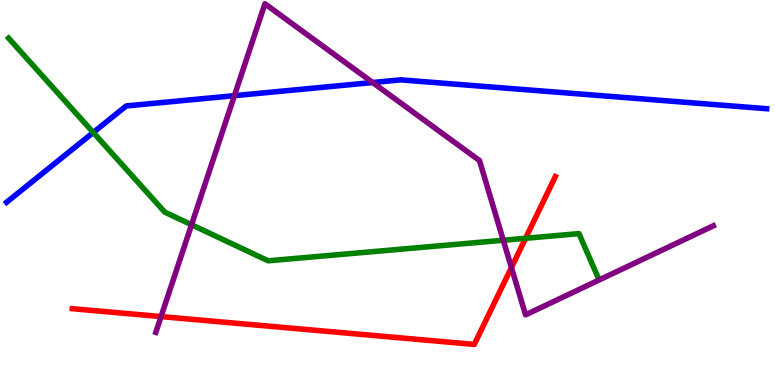[{'lines': ['blue', 'red'], 'intersections': []}, {'lines': ['green', 'red'], 'intersections': [{'x': 6.78, 'y': 3.81}]}, {'lines': ['purple', 'red'], 'intersections': [{'x': 2.08, 'y': 1.78}, {'x': 6.6, 'y': 3.05}]}, {'lines': ['blue', 'green'], 'intersections': [{'x': 1.2, 'y': 6.56}]}, {'lines': ['blue', 'purple'], 'intersections': [{'x': 3.02, 'y': 7.52}, {'x': 4.81, 'y': 7.86}]}, {'lines': ['green', 'purple'], 'intersections': [{'x': 2.47, 'y': 4.16}, {'x': 6.49, 'y': 3.76}]}]